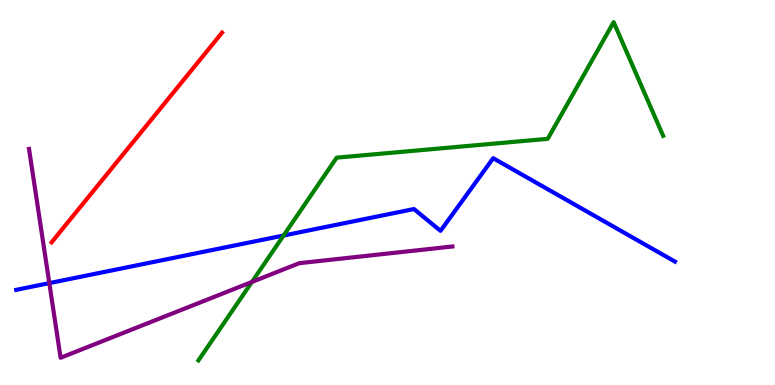[{'lines': ['blue', 'red'], 'intersections': []}, {'lines': ['green', 'red'], 'intersections': []}, {'lines': ['purple', 'red'], 'intersections': []}, {'lines': ['blue', 'green'], 'intersections': [{'x': 3.66, 'y': 3.88}]}, {'lines': ['blue', 'purple'], 'intersections': [{'x': 0.636, 'y': 2.65}]}, {'lines': ['green', 'purple'], 'intersections': [{'x': 3.25, 'y': 2.68}]}]